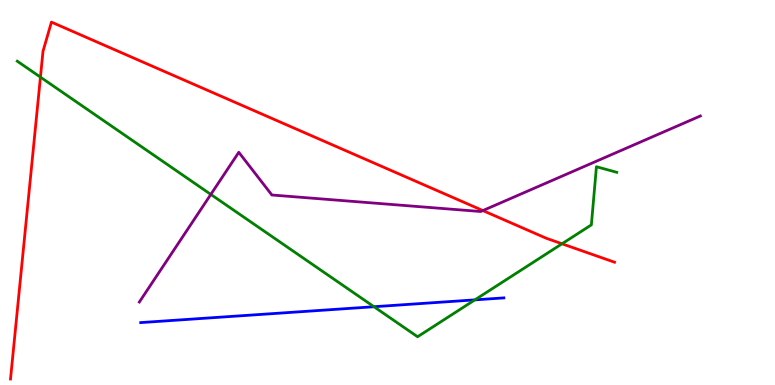[{'lines': ['blue', 'red'], 'intersections': []}, {'lines': ['green', 'red'], 'intersections': [{'x': 0.522, 'y': 8.0}, {'x': 7.25, 'y': 3.67}]}, {'lines': ['purple', 'red'], 'intersections': [{'x': 6.23, 'y': 4.53}]}, {'lines': ['blue', 'green'], 'intersections': [{'x': 4.83, 'y': 2.03}, {'x': 6.13, 'y': 2.21}]}, {'lines': ['blue', 'purple'], 'intersections': []}, {'lines': ['green', 'purple'], 'intersections': [{'x': 2.72, 'y': 4.95}]}]